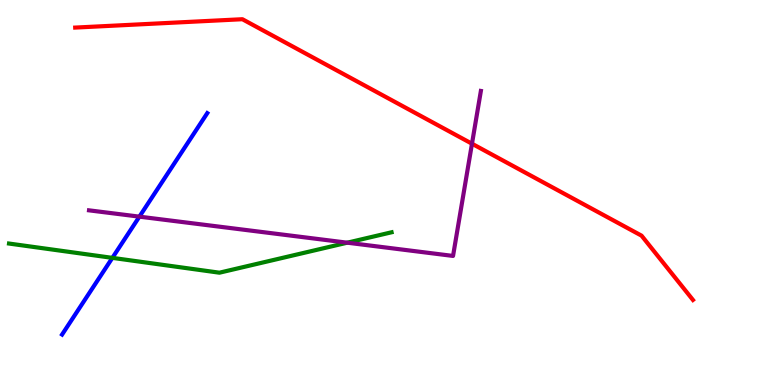[{'lines': ['blue', 'red'], 'intersections': []}, {'lines': ['green', 'red'], 'intersections': []}, {'lines': ['purple', 'red'], 'intersections': [{'x': 6.09, 'y': 6.27}]}, {'lines': ['blue', 'green'], 'intersections': [{'x': 1.45, 'y': 3.3}]}, {'lines': ['blue', 'purple'], 'intersections': [{'x': 1.8, 'y': 4.37}]}, {'lines': ['green', 'purple'], 'intersections': [{'x': 4.48, 'y': 3.7}]}]